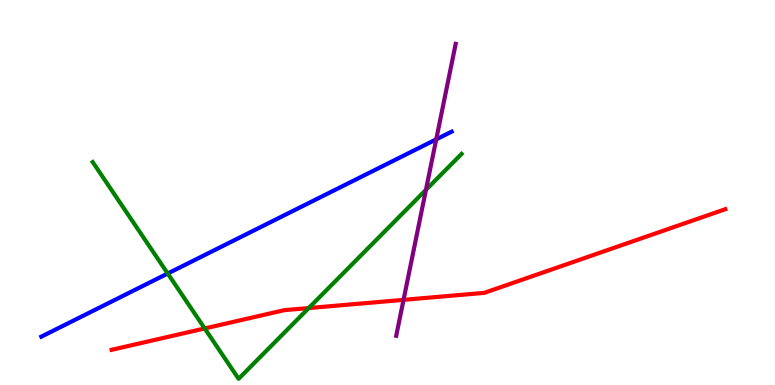[{'lines': ['blue', 'red'], 'intersections': []}, {'lines': ['green', 'red'], 'intersections': [{'x': 2.64, 'y': 1.47}, {'x': 3.98, 'y': 2.0}]}, {'lines': ['purple', 'red'], 'intersections': [{'x': 5.21, 'y': 2.21}]}, {'lines': ['blue', 'green'], 'intersections': [{'x': 2.16, 'y': 2.9}]}, {'lines': ['blue', 'purple'], 'intersections': [{'x': 5.63, 'y': 6.38}]}, {'lines': ['green', 'purple'], 'intersections': [{'x': 5.5, 'y': 5.07}]}]